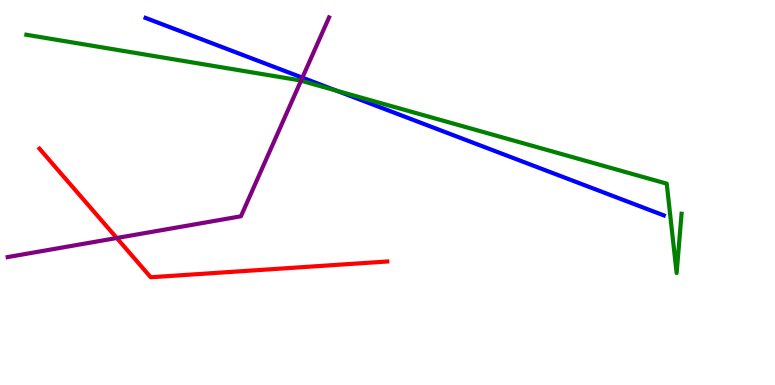[{'lines': ['blue', 'red'], 'intersections': []}, {'lines': ['green', 'red'], 'intersections': []}, {'lines': ['purple', 'red'], 'intersections': [{'x': 1.51, 'y': 3.82}]}, {'lines': ['blue', 'green'], 'intersections': [{'x': 4.34, 'y': 7.64}]}, {'lines': ['blue', 'purple'], 'intersections': [{'x': 3.9, 'y': 7.98}]}, {'lines': ['green', 'purple'], 'intersections': [{'x': 3.88, 'y': 7.9}]}]